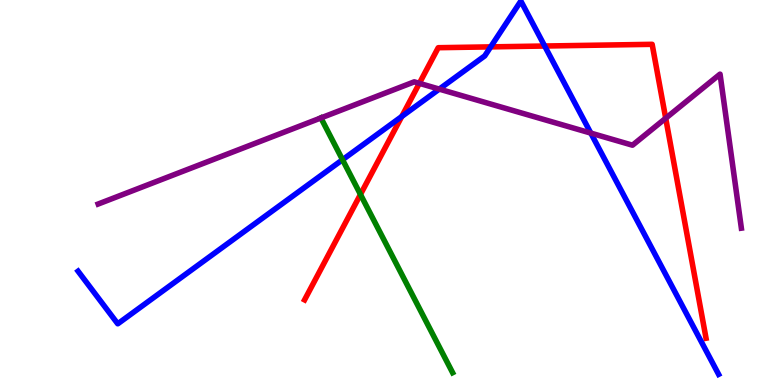[{'lines': ['blue', 'red'], 'intersections': [{'x': 5.18, 'y': 6.98}, {'x': 6.33, 'y': 8.78}, {'x': 7.03, 'y': 8.8}]}, {'lines': ['green', 'red'], 'intersections': [{'x': 4.65, 'y': 4.95}]}, {'lines': ['purple', 'red'], 'intersections': [{'x': 5.41, 'y': 7.84}, {'x': 8.59, 'y': 6.93}]}, {'lines': ['blue', 'green'], 'intersections': [{'x': 4.42, 'y': 5.85}]}, {'lines': ['blue', 'purple'], 'intersections': [{'x': 5.67, 'y': 7.69}, {'x': 7.62, 'y': 6.54}]}, {'lines': ['green', 'purple'], 'intersections': [{'x': 4.14, 'y': 6.94}]}]